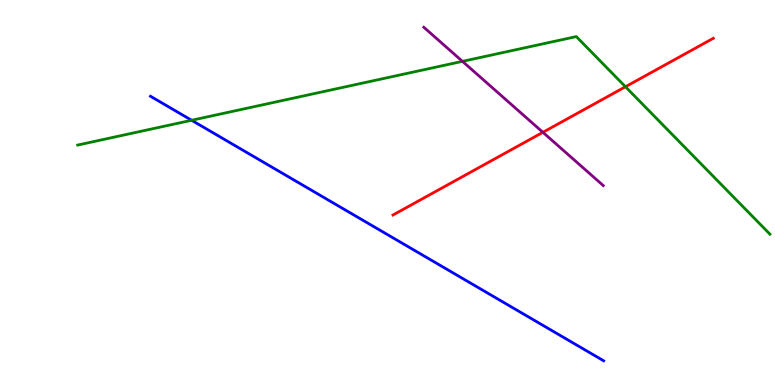[{'lines': ['blue', 'red'], 'intersections': []}, {'lines': ['green', 'red'], 'intersections': [{'x': 8.07, 'y': 7.75}]}, {'lines': ['purple', 'red'], 'intersections': [{'x': 7.01, 'y': 6.56}]}, {'lines': ['blue', 'green'], 'intersections': [{'x': 2.47, 'y': 6.88}]}, {'lines': ['blue', 'purple'], 'intersections': []}, {'lines': ['green', 'purple'], 'intersections': [{'x': 5.97, 'y': 8.41}]}]